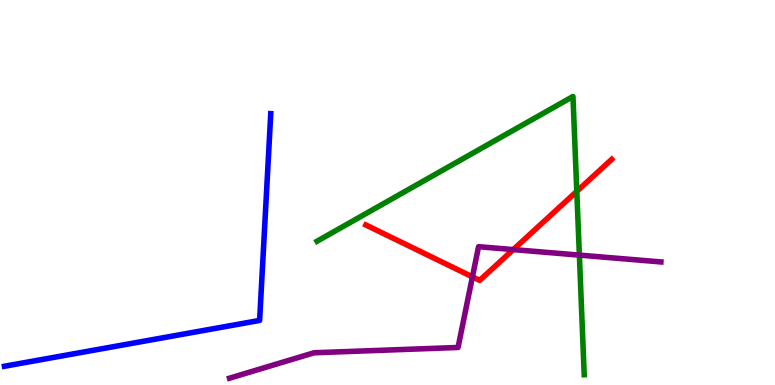[{'lines': ['blue', 'red'], 'intersections': []}, {'lines': ['green', 'red'], 'intersections': [{'x': 7.44, 'y': 5.03}]}, {'lines': ['purple', 'red'], 'intersections': [{'x': 6.1, 'y': 2.81}, {'x': 6.62, 'y': 3.52}]}, {'lines': ['blue', 'green'], 'intersections': []}, {'lines': ['blue', 'purple'], 'intersections': []}, {'lines': ['green', 'purple'], 'intersections': [{'x': 7.48, 'y': 3.37}]}]